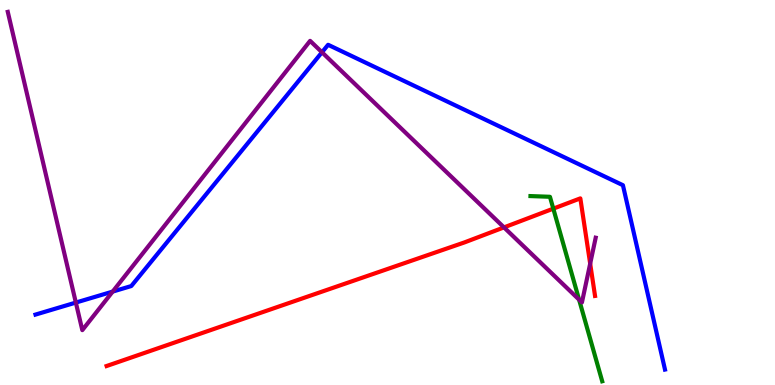[{'lines': ['blue', 'red'], 'intersections': []}, {'lines': ['green', 'red'], 'intersections': [{'x': 7.14, 'y': 4.58}]}, {'lines': ['purple', 'red'], 'intersections': [{'x': 6.5, 'y': 4.09}, {'x': 7.62, 'y': 3.15}]}, {'lines': ['blue', 'green'], 'intersections': []}, {'lines': ['blue', 'purple'], 'intersections': [{'x': 0.979, 'y': 2.14}, {'x': 1.45, 'y': 2.43}, {'x': 4.15, 'y': 8.64}]}, {'lines': ['green', 'purple'], 'intersections': [{'x': 7.47, 'y': 2.22}]}]